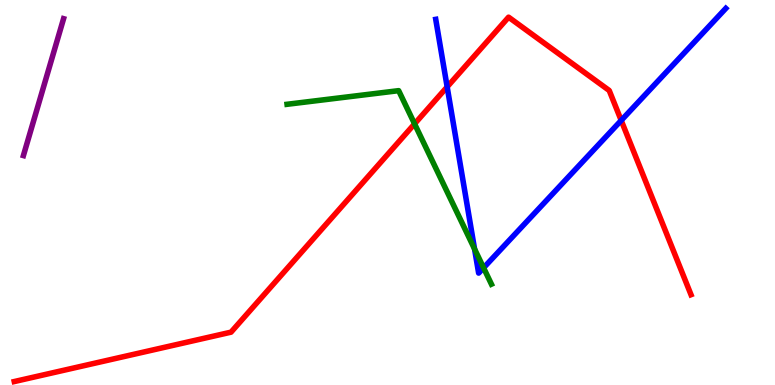[{'lines': ['blue', 'red'], 'intersections': [{'x': 5.77, 'y': 7.74}, {'x': 8.02, 'y': 6.87}]}, {'lines': ['green', 'red'], 'intersections': [{'x': 5.35, 'y': 6.78}]}, {'lines': ['purple', 'red'], 'intersections': []}, {'lines': ['blue', 'green'], 'intersections': [{'x': 6.12, 'y': 3.53}, {'x': 6.24, 'y': 3.04}]}, {'lines': ['blue', 'purple'], 'intersections': []}, {'lines': ['green', 'purple'], 'intersections': []}]